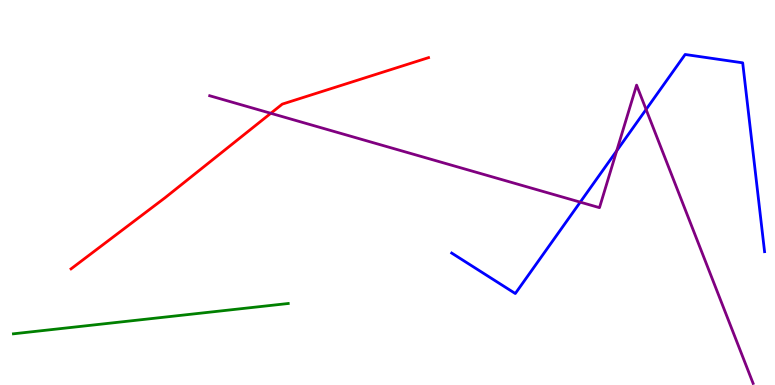[{'lines': ['blue', 'red'], 'intersections': []}, {'lines': ['green', 'red'], 'intersections': []}, {'lines': ['purple', 'red'], 'intersections': [{'x': 3.49, 'y': 7.06}]}, {'lines': ['blue', 'green'], 'intersections': []}, {'lines': ['blue', 'purple'], 'intersections': [{'x': 7.49, 'y': 4.75}, {'x': 7.96, 'y': 6.08}, {'x': 8.34, 'y': 7.16}]}, {'lines': ['green', 'purple'], 'intersections': []}]